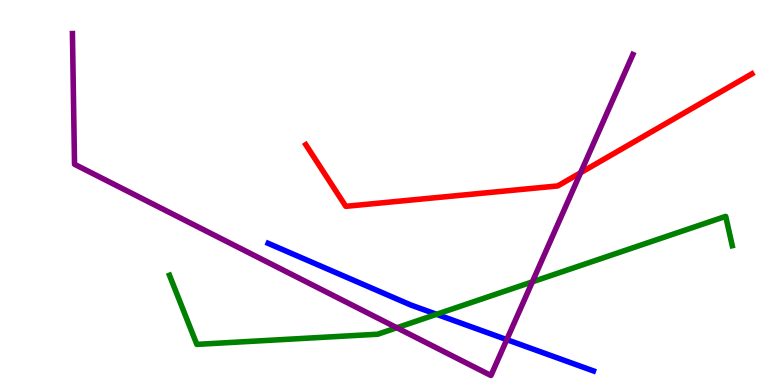[{'lines': ['blue', 'red'], 'intersections': []}, {'lines': ['green', 'red'], 'intersections': []}, {'lines': ['purple', 'red'], 'intersections': [{'x': 7.49, 'y': 5.51}]}, {'lines': ['blue', 'green'], 'intersections': [{'x': 5.63, 'y': 1.84}]}, {'lines': ['blue', 'purple'], 'intersections': [{'x': 6.54, 'y': 1.18}]}, {'lines': ['green', 'purple'], 'intersections': [{'x': 5.12, 'y': 1.49}, {'x': 6.87, 'y': 2.68}]}]